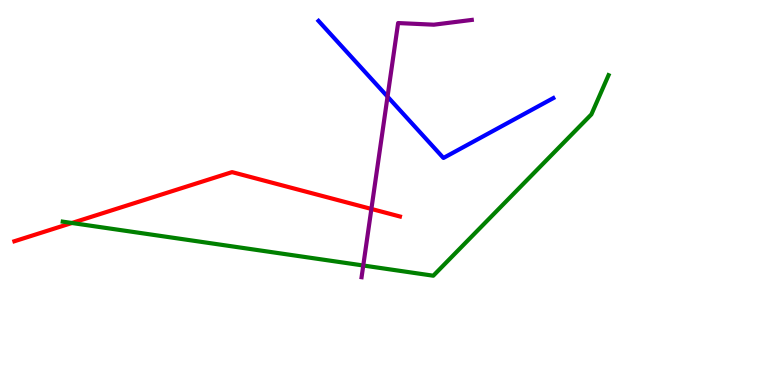[{'lines': ['blue', 'red'], 'intersections': []}, {'lines': ['green', 'red'], 'intersections': [{'x': 0.928, 'y': 4.21}]}, {'lines': ['purple', 'red'], 'intersections': [{'x': 4.79, 'y': 4.57}]}, {'lines': ['blue', 'green'], 'intersections': []}, {'lines': ['blue', 'purple'], 'intersections': [{'x': 5.0, 'y': 7.49}]}, {'lines': ['green', 'purple'], 'intersections': [{'x': 4.69, 'y': 3.1}]}]